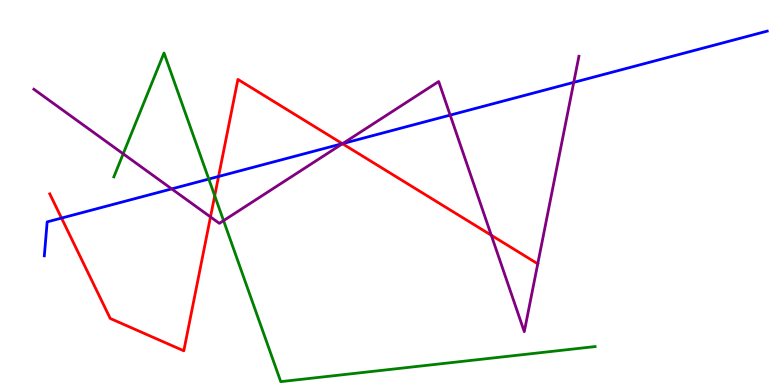[{'lines': ['blue', 'red'], 'intersections': [{'x': 0.794, 'y': 4.34}, {'x': 2.82, 'y': 5.42}, {'x': 4.42, 'y': 6.27}]}, {'lines': ['green', 'red'], 'intersections': [{'x': 2.77, 'y': 4.92}]}, {'lines': ['purple', 'red'], 'intersections': [{'x': 2.72, 'y': 4.37}, {'x': 4.42, 'y': 6.27}, {'x': 6.34, 'y': 3.89}]}, {'lines': ['blue', 'green'], 'intersections': [{'x': 2.69, 'y': 5.35}]}, {'lines': ['blue', 'purple'], 'intersections': [{'x': 2.22, 'y': 5.09}, {'x': 4.42, 'y': 6.27}, {'x': 5.81, 'y': 7.01}, {'x': 7.4, 'y': 7.86}]}, {'lines': ['green', 'purple'], 'intersections': [{'x': 1.59, 'y': 6.0}, {'x': 2.88, 'y': 4.27}]}]